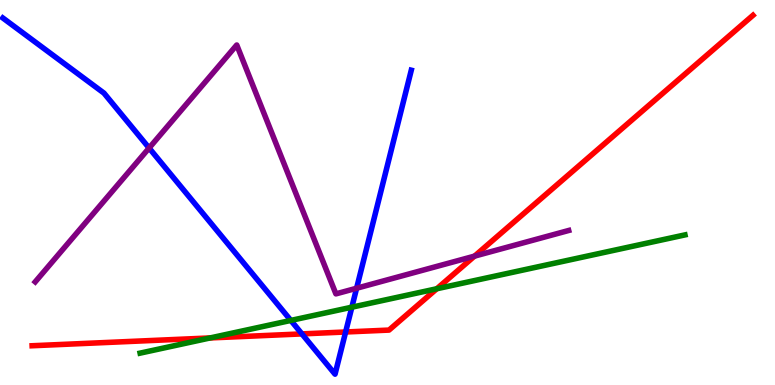[{'lines': ['blue', 'red'], 'intersections': [{'x': 3.9, 'y': 1.33}, {'x': 4.46, 'y': 1.38}]}, {'lines': ['green', 'red'], 'intersections': [{'x': 2.71, 'y': 1.22}, {'x': 5.64, 'y': 2.5}]}, {'lines': ['purple', 'red'], 'intersections': [{'x': 6.12, 'y': 3.35}]}, {'lines': ['blue', 'green'], 'intersections': [{'x': 3.75, 'y': 1.68}, {'x': 4.54, 'y': 2.02}]}, {'lines': ['blue', 'purple'], 'intersections': [{'x': 1.92, 'y': 6.16}, {'x': 4.6, 'y': 2.51}]}, {'lines': ['green', 'purple'], 'intersections': []}]